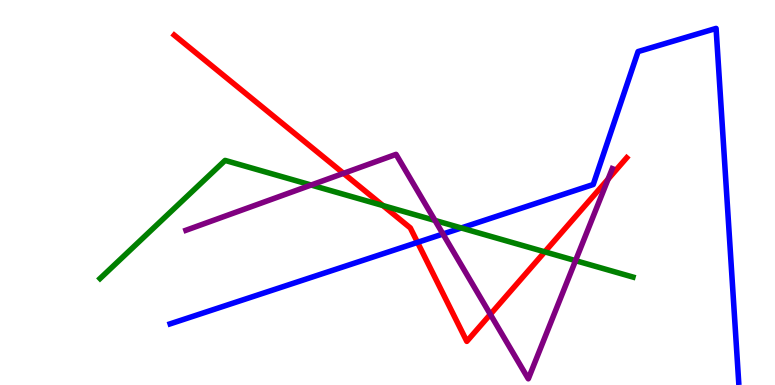[{'lines': ['blue', 'red'], 'intersections': [{'x': 5.39, 'y': 3.7}]}, {'lines': ['green', 'red'], 'intersections': [{'x': 4.94, 'y': 4.66}, {'x': 7.03, 'y': 3.46}]}, {'lines': ['purple', 'red'], 'intersections': [{'x': 4.43, 'y': 5.5}, {'x': 6.33, 'y': 1.83}, {'x': 7.85, 'y': 5.35}]}, {'lines': ['blue', 'green'], 'intersections': [{'x': 5.95, 'y': 4.08}]}, {'lines': ['blue', 'purple'], 'intersections': [{'x': 5.72, 'y': 3.92}]}, {'lines': ['green', 'purple'], 'intersections': [{'x': 4.02, 'y': 5.19}, {'x': 5.61, 'y': 4.27}, {'x': 7.43, 'y': 3.23}]}]